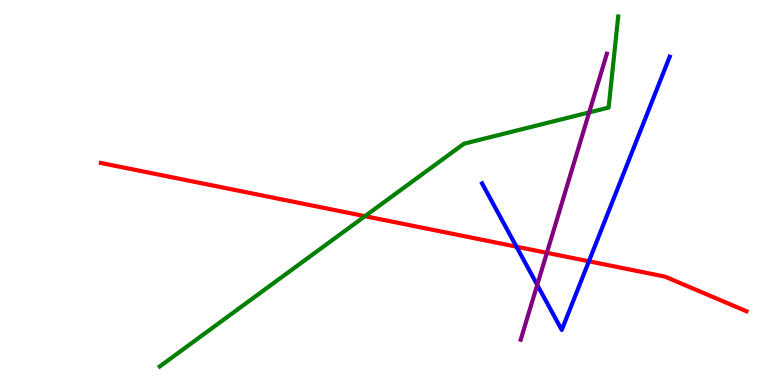[{'lines': ['blue', 'red'], 'intersections': [{'x': 6.66, 'y': 3.59}, {'x': 7.6, 'y': 3.21}]}, {'lines': ['green', 'red'], 'intersections': [{'x': 4.71, 'y': 4.39}]}, {'lines': ['purple', 'red'], 'intersections': [{'x': 7.06, 'y': 3.43}]}, {'lines': ['blue', 'green'], 'intersections': []}, {'lines': ['blue', 'purple'], 'intersections': [{'x': 6.93, 'y': 2.6}]}, {'lines': ['green', 'purple'], 'intersections': [{'x': 7.6, 'y': 7.08}]}]